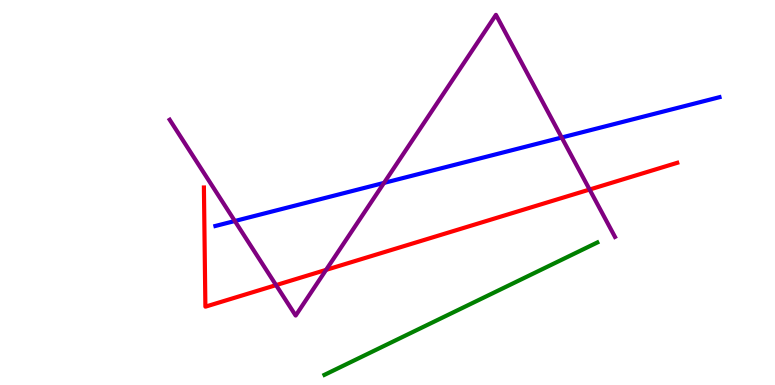[{'lines': ['blue', 'red'], 'intersections': []}, {'lines': ['green', 'red'], 'intersections': []}, {'lines': ['purple', 'red'], 'intersections': [{'x': 3.56, 'y': 2.59}, {'x': 4.21, 'y': 2.99}, {'x': 7.61, 'y': 5.08}]}, {'lines': ['blue', 'green'], 'intersections': []}, {'lines': ['blue', 'purple'], 'intersections': [{'x': 3.03, 'y': 4.26}, {'x': 4.96, 'y': 5.25}, {'x': 7.25, 'y': 6.43}]}, {'lines': ['green', 'purple'], 'intersections': []}]